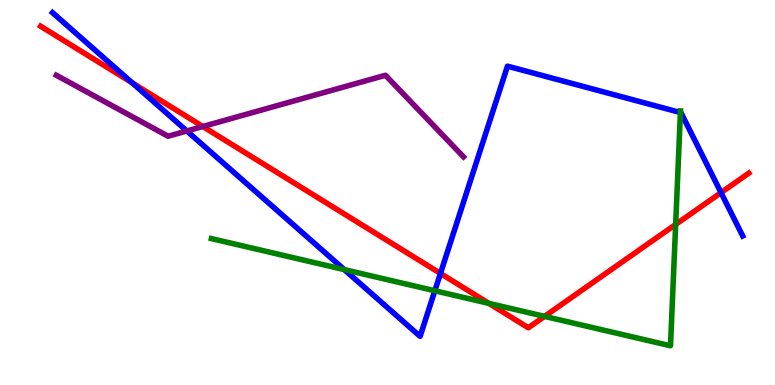[{'lines': ['blue', 'red'], 'intersections': [{'x': 1.71, 'y': 7.85}, {'x': 5.68, 'y': 2.9}, {'x': 9.3, 'y': 5.0}]}, {'lines': ['green', 'red'], 'intersections': [{'x': 6.31, 'y': 2.12}, {'x': 7.03, 'y': 1.78}, {'x': 8.72, 'y': 4.17}]}, {'lines': ['purple', 'red'], 'intersections': [{'x': 2.62, 'y': 6.71}]}, {'lines': ['blue', 'green'], 'intersections': [{'x': 4.44, 'y': 3.0}, {'x': 5.61, 'y': 2.45}, {'x': 8.78, 'y': 7.08}]}, {'lines': ['blue', 'purple'], 'intersections': [{'x': 2.41, 'y': 6.6}]}, {'lines': ['green', 'purple'], 'intersections': []}]